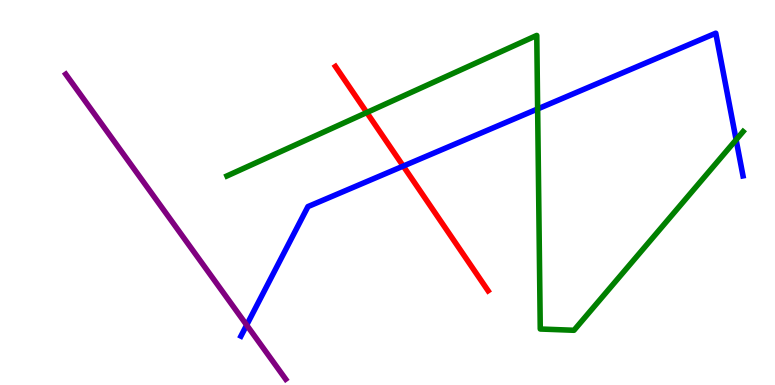[{'lines': ['blue', 'red'], 'intersections': [{'x': 5.2, 'y': 5.69}]}, {'lines': ['green', 'red'], 'intersections': [{'x': 4.73, 'y': 7.08}]}, {'lines': ['purple', 'red'], 'intersections': []}, {'lines': ['blue', 'green'], 'intersections': [{'x': 6.94, 'y': 7.17}, {'x': 9.5, 'y': 6.37}]}, {'lines': ['blue', 'purple'], 'intersections': [{'x': 3.18, 'y': 1.56}]}, {'lines': ['green', 'purple'], 'intersections': []}]